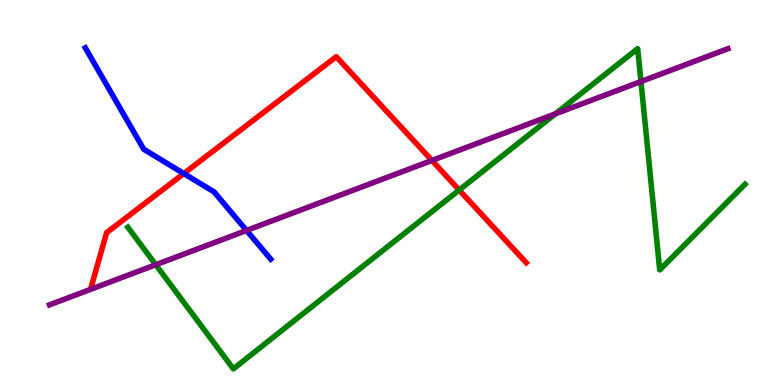[{'lines': ['blue', 'red'], 'intersections': [{'x': 2.37, 'y': 5.49}]}, {'lines': ['green', 'red'], 'intersections': [{'x': 5.93, 'y': 5.06}]}, {'lines': ['purple', 'red'], 'intersections': [{'x': 5.57, 'y': 5.83}]}, {'lines': ['blue', 'green'], 'intersections': []}, {'lines': ['blue', 'purple'], 'intersections': [{'x': 3.18, 'y': 4.01}]}, {'lines': ['green', 'purple'], 'intersections': [{'x': 2.01, 'y': 3.12}, {'x': 7.17, 'y': 7.04}, {'x': 8.27, 'y': 7.88}]}]